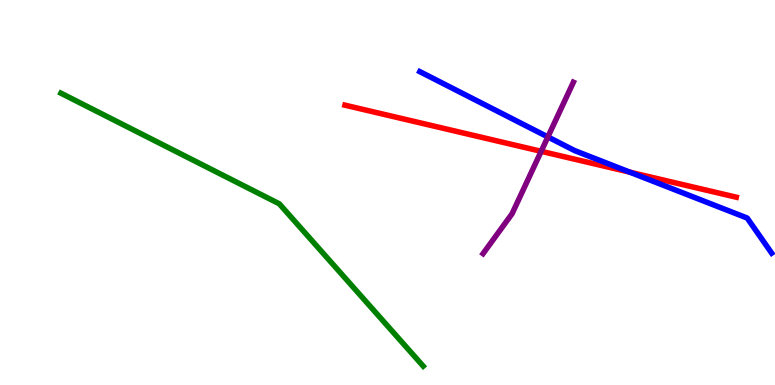[{'lines': ['blue', 'red'], 'intersections': [{'x': 8.13, 'y': 5.53}]}, {'lines': ['green', 'red'], 'intersections': []}, {'lines': ['purple', 'red'], 'intersections': [{'x': 6.98, 'y': 6.07}]}, {'lines': ['blue', 'green'], 'intersections': []}, {'lines': ['blue', 'purple'], 'intersections': [{'x': 7.07, 'y': 6.44}]}, {'lines': ['green', 'purple'], 'intersections': []}]